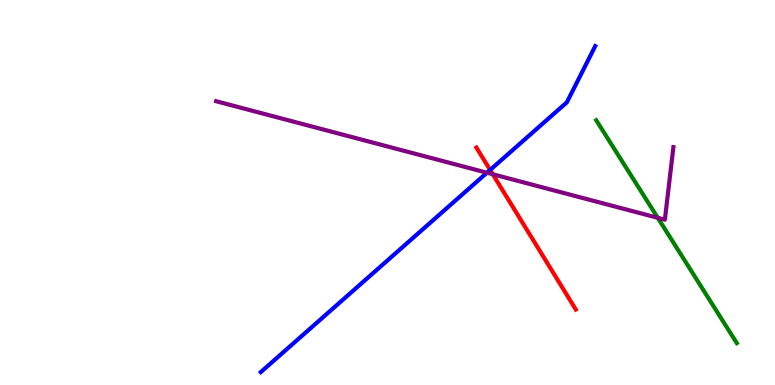[{'lines': ['blue', 'red'], 'intersections': [{'x': 6.32, 'y': 5.59}]}, {'lines': ['green', 'red'], 'intersections': []}, {'lines': ['purple', 'red'], 'intersections': [{'x': 6.36, 'y': 5.47}]}, {'lines': ['blue', 'green'], 'intersections': []}, {'lines': ['blue', 'purple'], 'intersections': [{'x': 6.28, 'y': 5.51}]}, {'lines': ['green', 'purple'], 'intersections': [{'x': 8.49, 'y': 4.34}]}]